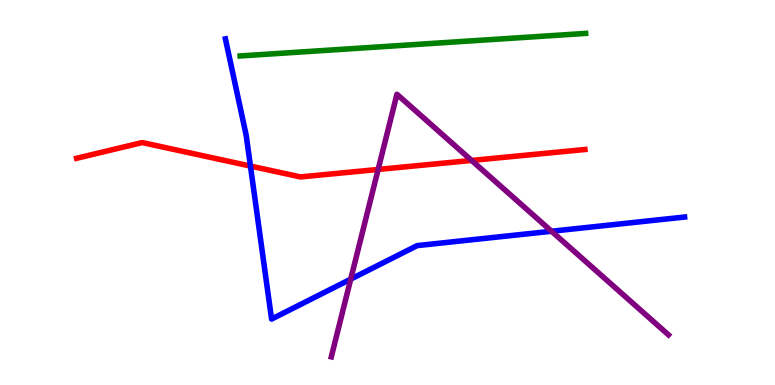[{'lines': ['blue', 'red'], 'intersections': [{'x': 3.23, 'y': 5.69}]}, {'lines': ['green', 'red'], 'intersections': []}, {'lines': ['purple', 'red'], 'intersections': [{'x': 4.88, 'y': 5.6}, {'x': 6.09, 'y': 5.83}]}, {'lines': ['blue', 'green'], 'intersections': []}, {'lines': ['blue', 'purple'], 'intersections': [{'x': 4.53, 'y': 2.75}, {'x': 7.12, 'y': 3.99}]}, {'lines': ['green', 'purple'], 'intersections': []}]